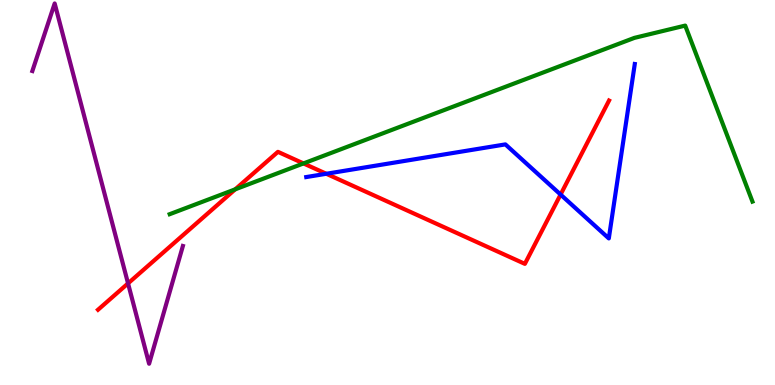[{'lines': ['blue', 'red'], 'intersections': [{'x': 4.21, 'y': 5.49}, {'x': 7.23, 'y': 4.95}]}, {'lines': ['green', 'red'], 'intersections': [{'x': 3.04, 'y': 5.08}, {'x': 3.92, 'y': 5.76}]}, {'lines': ['purple', 'red'], 'intersections': [{'x': 1.65, 'y': 2.64}]}, {'lines': ['blue', 'green'], 'intersections': []}, {'lines': ['blue', 'purple'], 'intersections': []}, {'lines': ['green', 'purple'], 'intersections': []}]